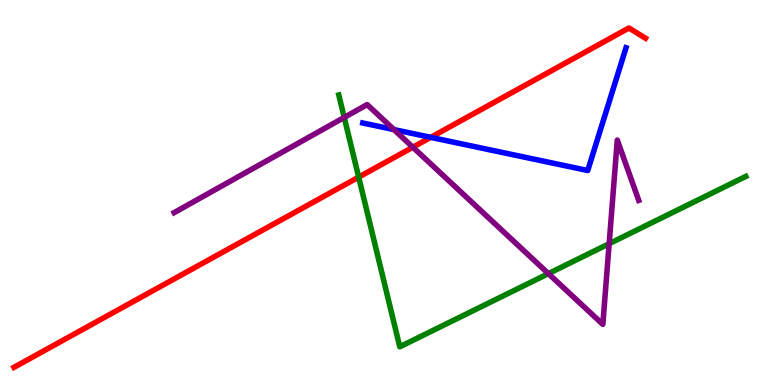[{'lines': ['blue', 'red'], 'intersections': [{'x': 5.56, 'y': 6.43}]}, {'lines': ['green', 'red'], 'intersections': [{'x': 4.63, 'y': 5.4}]}, {'lines': ['purple', 'red'], 'intersections': [{'x': 5.33, 'y': 6.18}]}, {'lines': ['blue', 'green'], 'intersections': []}, {'lines': ['blue', 'purple'], 'intersections': [{'x': 5.08, 'y': 6.63}]}, {'lines': ['green', 'purple'], 'intersections': [{'x': 4.44, 'y': 6.95}, {'x': 7.08, 'y': 2.89}, {'x': 7.86, 'y': 3.67}]}]